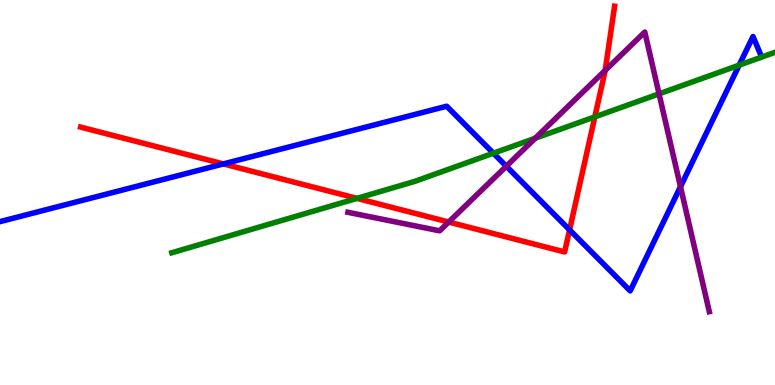[{'lines': ['blue', 'red'], 'intersections': [{'x': 2.88, 'y': 5.74}, {'x': 7.35, 'y': 4.03}]}, {'lines': ['green', 'red'], 'intersections': [{'x': 4.61, 'y': 4.85}, {'x': 7.68, 'y': 6.96}]}, {'lines': ['purple', 'red'], 'intersections': [{'x': 5.79, 'y': 4.23}, {'x': 7.81, 'y': 8.17}]}, {'lines': ['blue', 'green'], 'intersections': [{'x': 6.37, 'y': 6.02}, {'x': 9.54, 'y': 8.31}]}, {'lines': ['blue', 'purple'], 'intersections': [{'x': 6.53, 'y': 5.68}, {'x': 8.78, 'y': 5.15}]}, {'lines': ['green', 'purple'], 'intersections': [{'x': 6.91, 'y': 6.41}, {'x': 8.5, 'y': 7.56}]}]